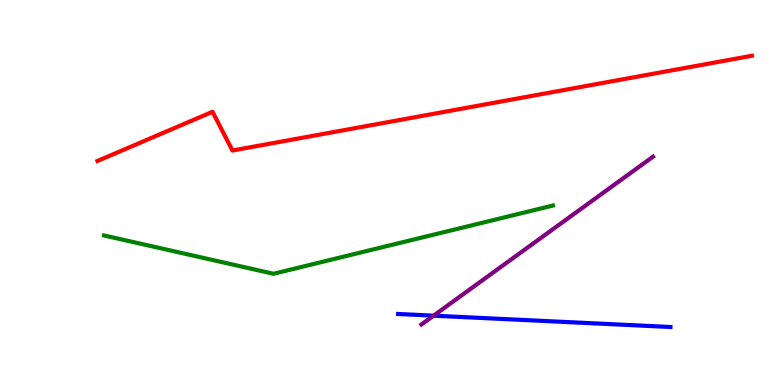[{'lines': ['blue', 'red'], 'intersections': []}, {'lines': ['green', 'red'], 'intersections': []}, {'lines': ['purple', 'red'], 'intersections': []}, {'lines': ['blue', 'green'], 'intersections': []}, {'lines': ['blue', 'purple'], 'intersections': [{'x': 5.59, 'y': 1.8}]}, {'lines': ['green', 'purple'], 'intersections': []}]